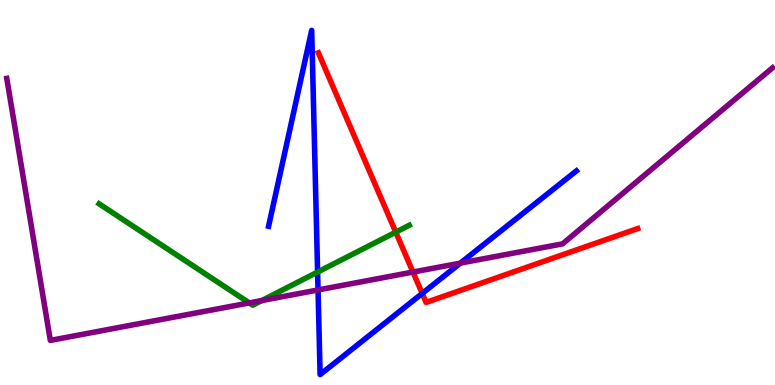[{'lines': ['blue', 'red'], 'intersections': [{'x': 5.45, 'y': 2.38}]}, {'lines': ['green', 'red'], 'intersections': [{'x': 5.11, 'y': 3.97}]}, {'lines': ['purple', 'red'], 'intersections': [{'x': 5.33, 'y': 2.93}]}, {'lines': ['blue', 'green'], 'intersections': [{'x': 4.1, 'y': 2.93}]}, {'lines': ['blue', 'purple'], 'intersections': [{'x': 4.1, 'y': 2.47}, {'x': 5.94, 'y': 3.17}]}, {'lines': ['green', 'purple'], 'intersections': [{'x': 3.22, 'y': 2.13}, {'x': 3.38, 'y': 2.19}]}]